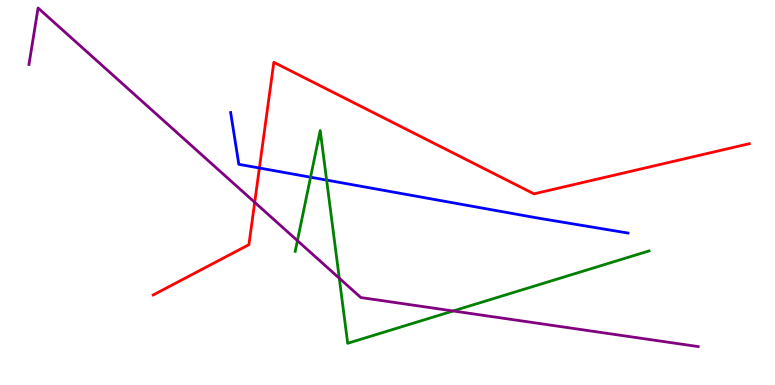[{'lines': ['blue', 'red'], 'intersections': [{'x': 3.35, 'y': 5.64}]}, {'lines': ['green', 'red'], 'intersections': []}, {'lines': ['purple', 'red'], 'intersections': [{'x': 3.29, 'y': 4.74}]}, {'lines': ['blue', 'green'], 'intersections': [{'x': 4.01, 'y': 5.4}, {'x': 4.21, 'y': 5.32}]}, {'lines': ['blue', 'purple'], 'intersections': []}, {'lines': ['green', 'purple'], 'intersections': [{'x': 3.84, 'y': 3.75}, {'x': 4.38, 'y': 2.77}, {'x': 5.85, 'y': 1.92}]}]